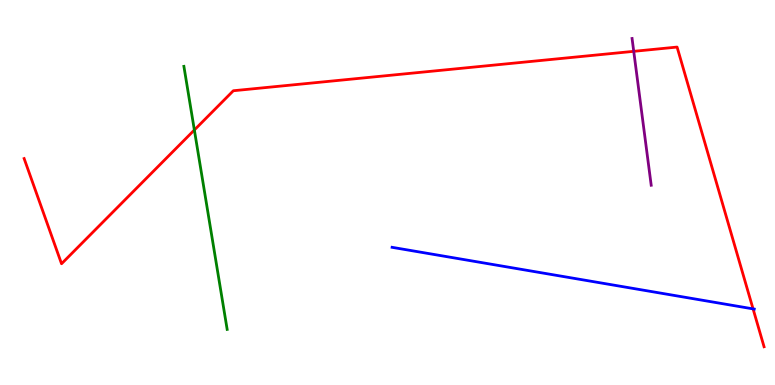[{'lines': ['blue', 'red'], 'intersections': [{'x': 9.72, 'y': 1.98}]}, {'lines': ['green', 'red'], 'intersections': [{'x': 2.51, 'y': 6.62}]}, {'lines': ['purple', 'red'], 'intersections': [{'x': 8.18, 'y': 8.67}]}, {'lines': ['blue', 'green'], 'intersections': []}, {'lines': ['blue', 'purple'], 'intersections': []}, {'lines': ['green', 'purple'], 'intersections': []}]